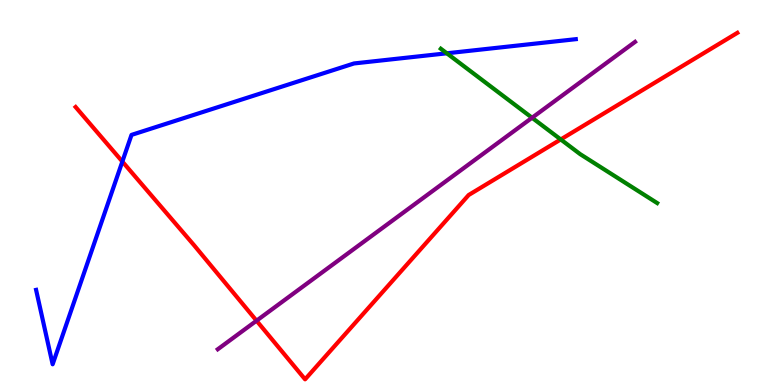[{'lines': ['blue', 'red'], 'intersections': [{'x': 1.58, 'y': 5.8}]}, {'lines': ['green', 'red'], 'intersections': [{'x': 7.24, 'y': 6.38}]}, {'lines': ['purple', 'red'], 'intersections': [{'x': 3.31, 'y': 1.67}]}, {'lines': ['blue', 'green'], 'intersections': [{'x': 5.77, 'y': 8.62}]}, {'lines': ['blue', 'purple'], 'intersections': []}, {'lines': ['green', 'purple'], 'intersections': [{'x': 6.87, 'y': 6.94}]}]